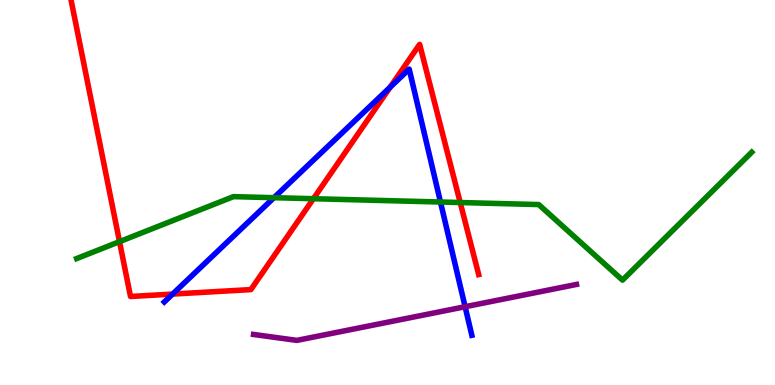[{'lines': ['blue', 'red'], 'intersections': [{'x': 2.23, 'y': 2.36}, {'x': 5.03, 'y': 7.74}]}, {'lines': ['green', 'red'], 'intersections': [{'x': 1.54, 'y': 3.72}, {'x': 4.04, 'y': 4.84}, {'x': 5.94, 'y': 4.74}]}, {'lines': ['purple', 'red'], 'intersections': []}, {'lines': ['blue', 'green'], 'intersections': [{'x': 3.53, 'y': 4.87}, {'x': 5.68, 'y': 4.75}]}, {'lines': ['blue', 'purple'], 'intersections': [{'x': 6.0, 'y': 2.03}]}, {'lines': ['green', 'purple'], 'intersections': []}]